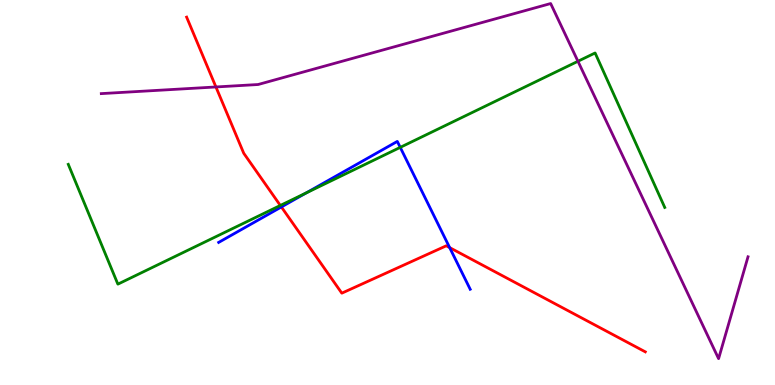[{'lines': ['blue', 'red'], 'intersections': [{'x': 3.63, 'y': 4.62}, {'x': 5.8, 'y': 3.57}]}, {'lines': ['green', 'red'], 'intersections': [{'x': 3.62, 'y': 4.66}]}, {'lines': ['purple', 'red'], 'intersections': [{'x': 2.79, 'y': 7.74}]}, {'lines': ['blue', 'green'], 'intersections': [{'x': 3.95, 'y': 4.99}, {'x': 5.16, 'y': 6.17}]}, {'lines': ['blue', 'purple'], 'intersections': []}, {'lines': ['green', 'purple'], 'intersections': [{'x': 7.46, 'y': 8.41}]}]